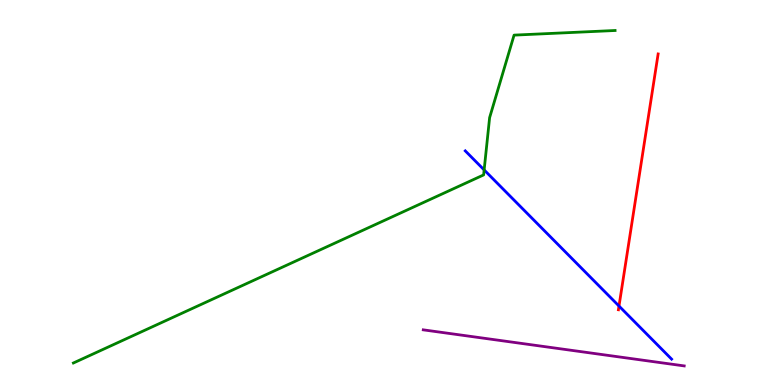[{'lines': ['blue', 'red'], 'intersections': [{'x': 7.99, 'y': 2.05}]}, {'lines': ['green', 'red'], 'intersections': []}, {'lines': ['purple', 'red'], 'intersections': []}, {'lines': ['blue', 'green'], 'intersections': [{'x': 6.25, 'y': 5.59}]}, {'lines': ['blue', 'purple'], 'intersections': []}, {'lines': ['green', 'purple'], 'intersections': []}]